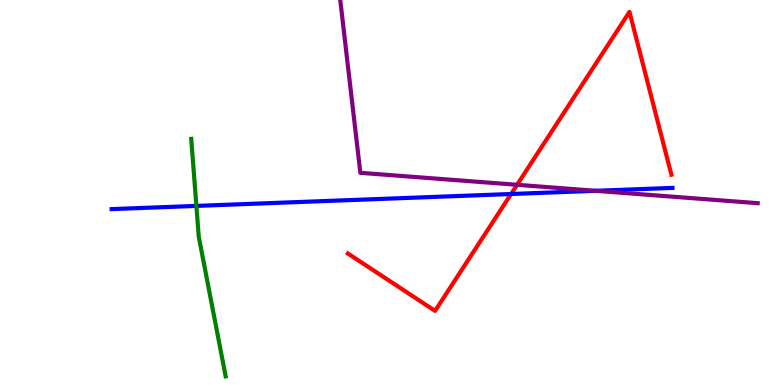[{'lines': ['blue', 'red'], 'intersections': [{'x': 6.59, 'y': 4.96}]}, {'lines': ['green', 'red'], 'intersections': []}, {'lines': ['purple', 'red'], 'intersections': [{'x': 6.67, 'y': 5.2}]}, {'lines': ['blue', 'green'], 'intersections': [{'x': 2.53, 'y': 4.65}]}, {'lines': ['blue', 'purple'], 'intersections': [{'x': 7.69, 'y': 5.04}]}, {'lines': ['green', 'purple'], 'intersections': []}]